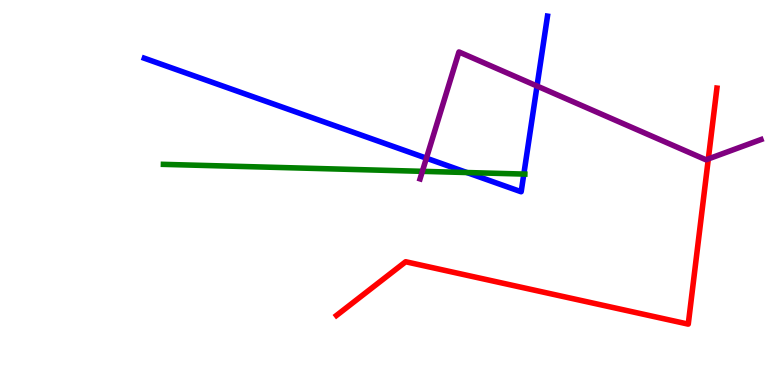[{'lines': ['blue', 'red'], 'intersections': []}, {'lines': ['green', 'red'], 'intersections': []}, {'lines': ['purple', 'red'], 'intersections': [{'x': 9.14, 'y': 5.87}]}, {'lines': ['blue', 'green'], 'intersections': [{'x': 6.02, 'y': 5.52}, {'x': 6.76, 'y': 5.48}]}, {'lines': ['blue', 'purple'], 'intersections': [{'x': 5.5, 'y': 5.89}, {'x': 6.93, 'y': 7.77}]}, {'lines': ['green', 'purple'], 'intersections': [{'x': 5.45, 'y': 5.55}]}]